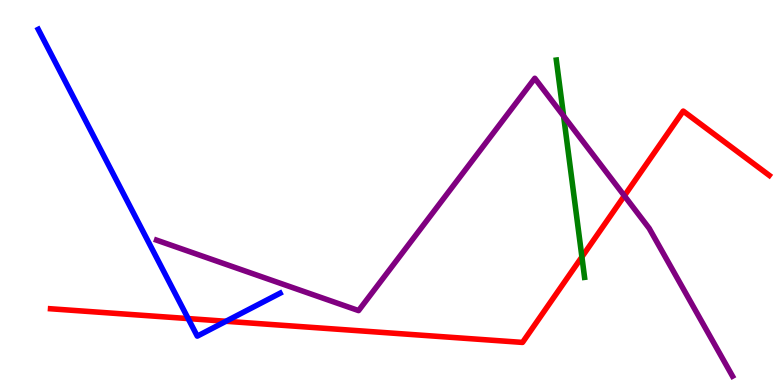[{'lines': ['blue', 'red'], 'intersections': [{'x': 2.43, 'y': 1.73}, {'x': 2.92, 'y': 1.66}]}, {'lines': ['green', 'red'], 'intersections': [{'x': 7.51, 'y': 3.33}]}, {'lines': ['purple', 'red'], 'intersections': [{'x': 8.06, 'y': 4.91}]}, {'lines': ['blue', 'green'], 'intersections': []}, {'lines': ['blue', 'purple'], 'intersections': []}, {'lines': ['green', 'purple'], 'intersections': [{'x': 7.27, 'y': 6.99}]}]